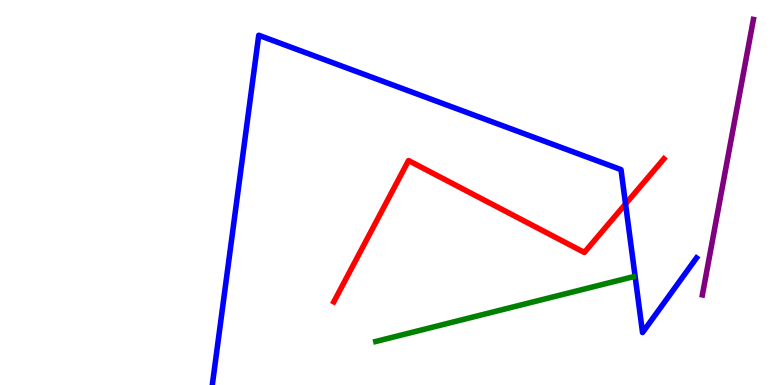[{'lines': ['blue', 'red'], 'intersections': [{'x': 8.07, 'y': 4.7}]}, {'lines': ['green', 'red'], 'intersections': []}, {'lines': ['purple', 'red'], 'intersections': []}, {'lines': ['blue', 'green'], 'intersections': []}, {'lines': ['blue', 'purple'], 'intersections': []}, {'lines': ['green', 'purple'], 'intersections': []}]